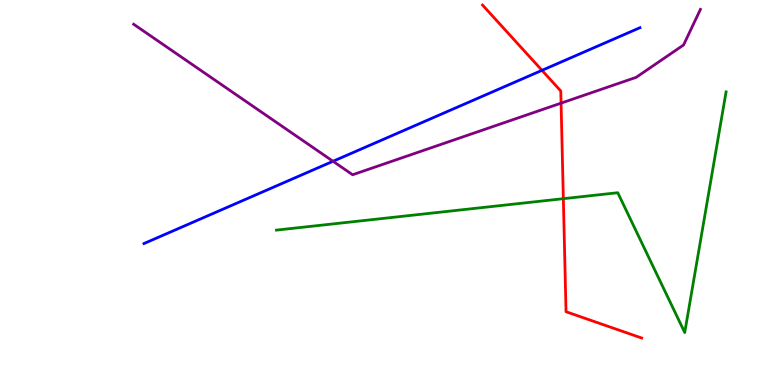[{'lines': ['blue', 'red'], 'intersections': [{'x': 6.99, 'y': 8.17}]}, {'lines': ['green', 'red'], 'intersections': [{'x': 7.27, 'y': 4.84}]}, {'lines': ['purple', 'red'], 'intersections': [{'x': 7.24, 'y': 7.32}]}, {'lines': ['blue', 'green'], 'intersections': []}, {'lines': ['blue', 'purple'], 'intersections': [{'x': 4.3, 'y': 5.81}]}, {'lines': ['green', 'purple'], 'intersections': []}]